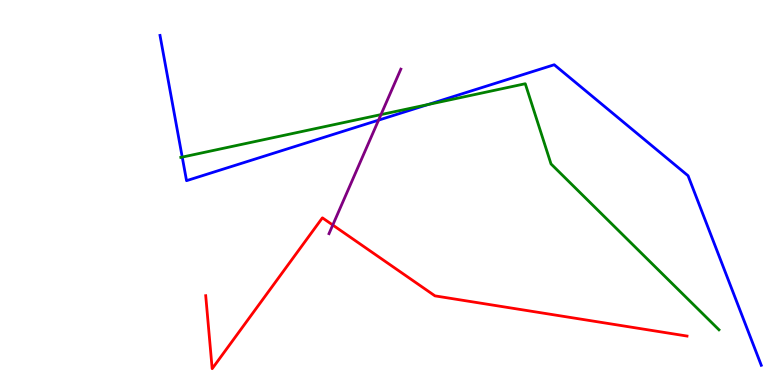[{'lines': ['blue', 'red'], 'intersections': []}, {'lines': ['green', 'red'], 'intersections': []}, {'lines': ['purple', 'red'], 'intersections': [{'x': 4.29, 'y': 4.15}]}, {'lines': ['blue', 'green'], 'intersections': [{'x': 2.35, 'y': 5.92}, {'x': 5.52, 'y': 7.29}]}, {'lines': ['blue', 'purple'], 'intersections': [{'x': 4.88, 'y': 6.88}]}, {'lines': ['green', 'purple'], 'intersections': [{'x': 4.92, 'y': 7.02}]}]